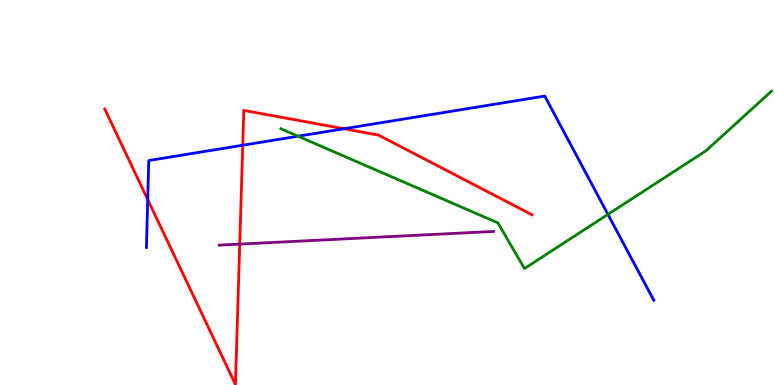[{'lines': ['blue', 'red'], 'intersections': [{'x': 1.91, 'y': 4.82}, {'x': 3.13, 'y': 6.23}, {'x': 4.44, 'y': 6.66}]}, {'lines': ['green', 'red'], 'intersections': []}, {'lines': ['purple', 'red'], 'intersections': [{'x': 3.09, 'y': 3.66}]}, {'lines': ['blue', 'green'], 'intersections': [{'x': 3.85, 'y': 6.46}, {'x': 7.84, 'y': 4.43}]}, {'lines': ['blue', 'purple'], 'intersections': []}, {'lines': ['green', 'purple'], 'intersections': []}]